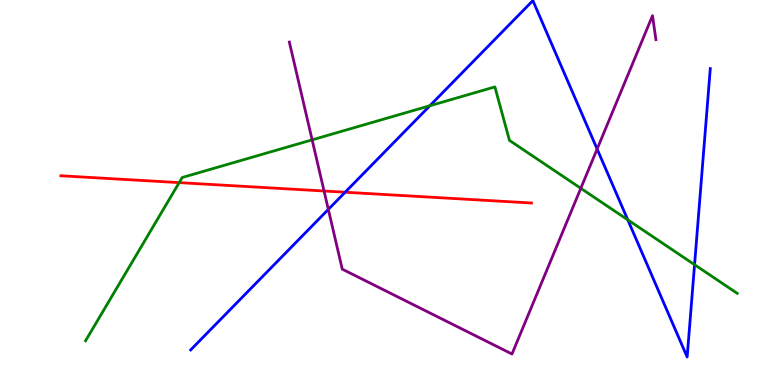[{'lines': ['blue', 'red'], 'intersections': [{'x': 4.45, 'y': 5.01}]}, {'lines': ['green', 'red'], 'intersections': [{'x': 2.31, 'y': 5.26}]}, {'lines': ['purple', 'red'], 'intersections': [{'x': 4.18, 'y': 5.04}]}, {'lines': ['blue', 'green'], 'intersections': [{'x': 5.55, 'y': 7.25}, {'x': 8.1, 'y': 4.29}, {'x': 8.96, 'y': 3.12}]}, {'lines': ['blue', 'purple'], 'intersections': [{'x': 4.24, 'y': 4.56}, {'x': 7.7, 'y': 6.13}]}, {'lines': ['green', 'purple'], 'intersections': [{'x': 4.03, 'y': 6.37}, {'x': 7.49, 'y': 5.11}]}]